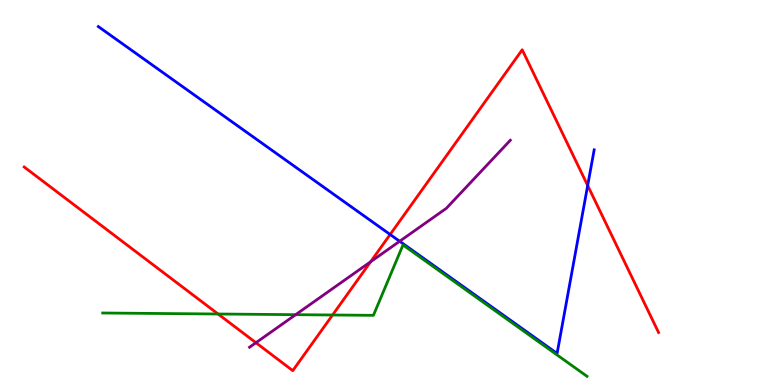[{'lines': ['blue', 'red'], 'intersections': [{'x': 5.03, 'y': 3.91}, {'x': 7.58, 'y': 5.18}]}, {'lines': ['green', 'red'], 'intersections': [{'x': 2.81, 'y': 1.84}, {'x': 4.29, 'y': 1.82}]}, {'lines': ['purple', 'red'], 'intersections': [{'x': 3.3, 'y': 1.1}, {'x': 4.78, 'y': 3.2}]}, {'lines': ['blue', 'green'], 'intersections': []}, {'lines': ['blue', 'purple'], 'intersections': [{'x': 5.16, 'y': 3.73}]}, {'lines': ['green', 'purple'], 'intersections': [{'x': 3.82, 'y': 1.83}]}]